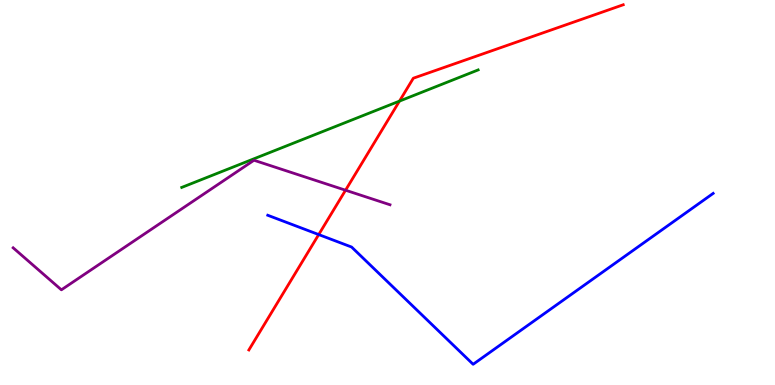[{'lines': ['blue', 'red'], 'intersections': [{'x': 4.11, 'y': 3.91}]}, {'lines': ['green', 'red'], 'intersections': [{'x': 5.15, 'y': 7.37}]}, {'lines': ['purple', 'red'], 'intersections': [{'x': 4.46, 'y': 5.06}]}, {'lines': ['blue', 'green'], 'intersections': []}, {'lines': ['blue', 'purple'], 'intersections': []}, {'lines': ['green', 'purple'], 'intersections': []}]